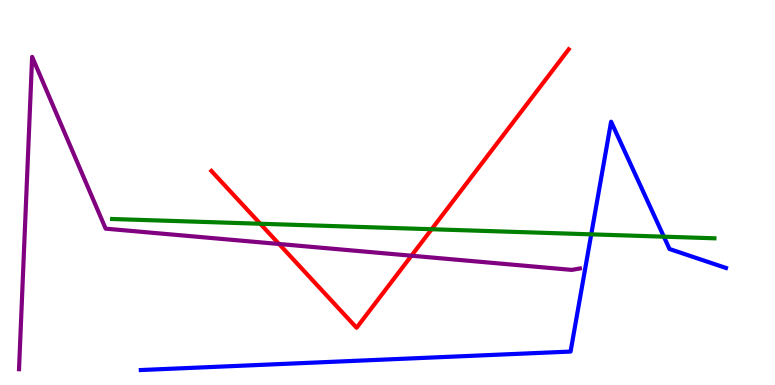[{'lines': ['blue', 'red'], 'intersections': []}, {'lines': ['green', 'red'], 'intersections': [{'x': 3.36, 'y': 4.19}, {'x': 5.57, 'y': 4.05}]}, {'lines': ['purple', 'red'], 'intersections': [{'x': 3.6, 'y': 3.66}, {'x': 5.31, 'y': 3.36}]}, {'lines': ['blue', 'green'], 'intersections': [{'x': 7.63, 'y': 3.91}, {'x': 8.57, 'y': 3.85}]}, {'lines': ['blue', 'purple'], 'intersections': []}, {'lines': ['green', 'purple'], 'intersections': []}]